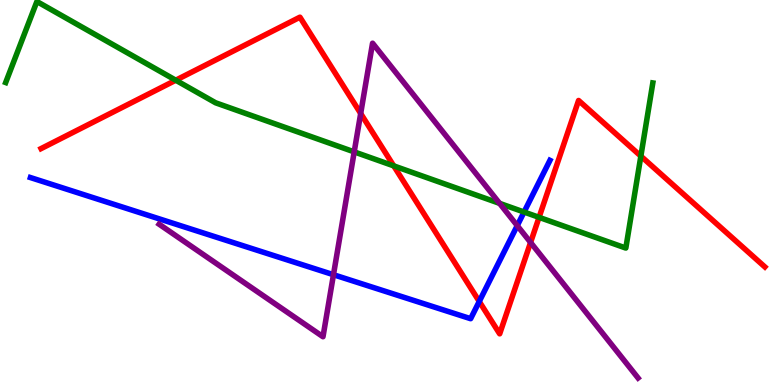[{'lines': ['blue', 'red'], 'intersections': [{'x': 6.18, 'y': 2.17}]}, {'lines': ['green', 'red'], 'intersections': [{'x': 2.27, 'y': 7.92}, {'x': 5.08, 'y': 5.69}, {'x': 6.96, 'y': 4.35}, {'x': 8.27, 'y': 5.94}]}, {'lines': ['purple', 'red'], 'intersections': [{'x': 4.65, 'y': 7.05}, {'x': 6.85, 'y': 3.7}]}, {'lines': ['blue', 'green'], 'intersections': [{'x': 6.76, 'y': 4.49}]}, {'lines': ['blue', 'purple'], 'intersections': [{'x': 4.3, 'y': 2.86}, {'x': 6.67, 'y': 4.14}]}, {'lines': ['green', 'purple'], 'intersections': [{'x': 4.57, 'y': 6.06}, {'x': 6.45, 'y': 4.72}]}]